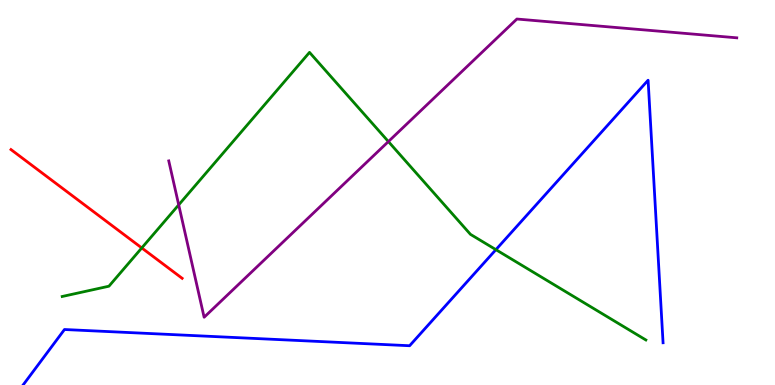[{'lines': ['blue', 'red'], 'intersections': []}, {'lines': ['green', 'red'], 'intersections': [{'x': 1.83, 'y': 3.56}]}, {'lines': ['purple', 'red'], 'intersections': []}, {'lines': ['blue', 'green'], 'intersections': [{'x': 6.4, 'y': 3.52}]}, {'lines': ['blue', 'purple'], 'intersections': []}, {'lines': ['green', 'purple'], 'intersections': [{'x': 2.31, 'y': 4.68}, {'x': 5.01, 'y': 6.32}]}]